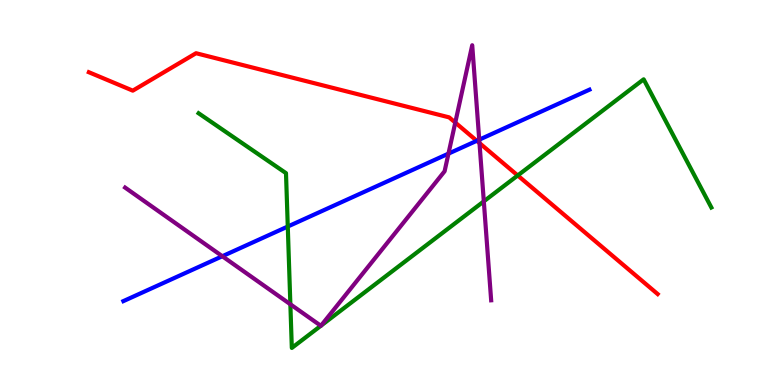[{'lines': ['blue', 'red'], 'intersections': [{'x': 6.15, 'y': 6.34}]}, {'lines': ['green', 'red'], 'intersections': [{'x': 6.68, 'y': 5.44}]}, {'lines': ['purple', 'red'], 'intersections': [{'x': 5.87, 'y': 6.82}, {'x': 6.19, 'y': 6.28}]}, {'lines': ['blue', 'green'], 'intersections': [{'x': 3.71, 'y': 4.12}]}, {'lines': ['blue', 'purple'], 'intersections': [{'x': 2.87, 'y': 3.34}, {'x': 5.79, 'y': 6.01}, {'x': 6.18, 'y': 6.37}]}, {'lines': ['green', 'purple'], 'intersections': [{'x': 3.75, 'y': 2.1}, {'x': 4.14, 'y': 1.54}, {'x': 4.14, 'y': 1.54}, {'x': 6.24, 'y': 4.77}]}]